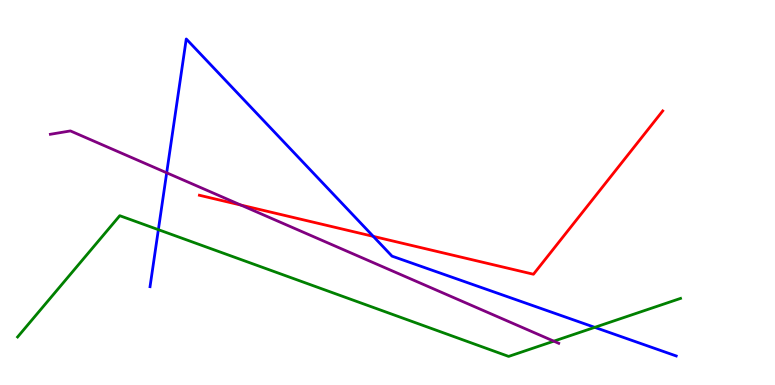[{'lines': ['blue', 'red'], 'intersections': [{'x': 4.82, 'y': 3.86}]}, {'lines': ['green', 'red'], 'intersections': []}, {'lines': ['purple', 'red'], 'intersections': [{'x': 3.11, 'y': 4.67}]}, {'lines': ['blue', 'green'], 'intersections': [{'x': 2.04, 'y': 4.03}, {'x': 7.67, 'y': 1.5}]}, {'lines': ['blue', 'purple'], 'intersections': [{'x': 2.15, 'y': 5.51}]}, {'lines': ['green', 'purple'], 'intersections': [{'x': 7.15, 'y': 1.14}]}]